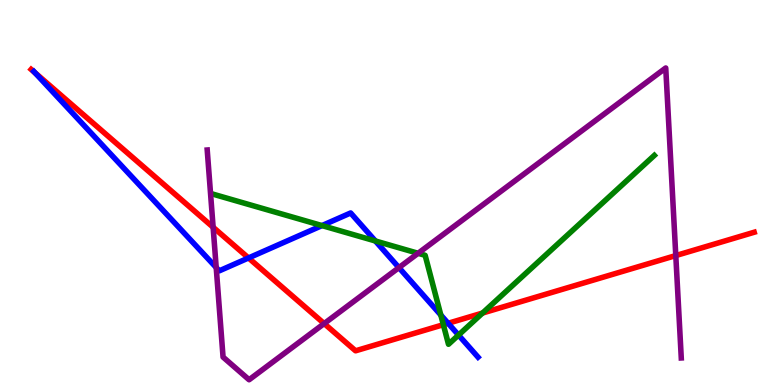[{'lines': ['blue', 'red'], 'intersections': [{'x': 0.451, 'y': 8.11}, {'x': 3.21, 'y': 3.3}, {'x': 5.78, 'y': 1.6}]}, {'lines': ['green', 'red'], 'intersections': [{'x': 5.72, 'y': 1.57}, {'x': 6.23, 'y': 1.87}]}, {'lines': ['purple', 'red'], 'intersections': [{'x': 2.75, 'y': 4.1}, {'x': 4.18, 'y': 1.6}, {'x': 8.72, 'y': 3.36}]}, {'lines': ['blue', 'green'], 'intersections': [{'x': 4.15, 'y': 4.14}, {'x': 4.84, 'y': 3.74}, {'x': 5.69, 'y': 1.82}, {'x': 5.92, 'y': 1.3}]}, {'lines': ['blue', 'purple'], 'intersections': [{'x': 2.79, 'y': 3.05}, {'x': 5.15, 'y': 3.05}]}, {'lines': ['green', 'purple'], 'intersections': [{'x': 5.39, 'y': 3.42}]}]